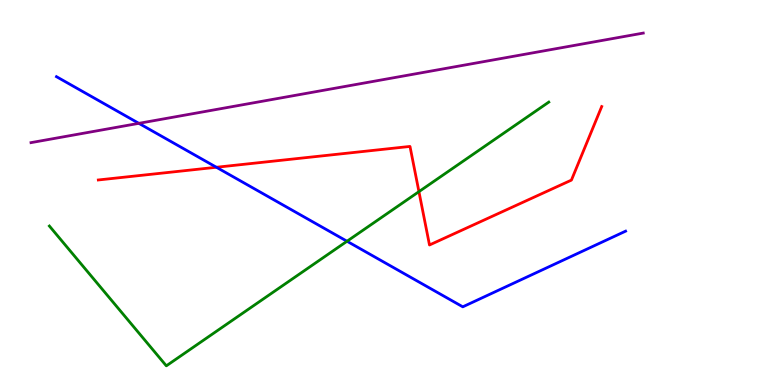[{'lines': ['blue', 'red'], 'intersections': [{'x': 2.79, 'y': 5.66}]}, {'lines': ['green', 'red'], 'intersections': [{'x': 5.41, 'y': 5.02}]}, {'lines': ['purple', 'red'], 'intersections': []}, {'lines': ['blue', 'green'], 'intersections': [{'x': 4.48, 'y': 3.73}]}, {'lines': ['blue', 'purple'], 'intersections': [{'x': 1.79, 'y': 6.8}]}, {'lines': ['green', 'purple'], 'intersections': []}]